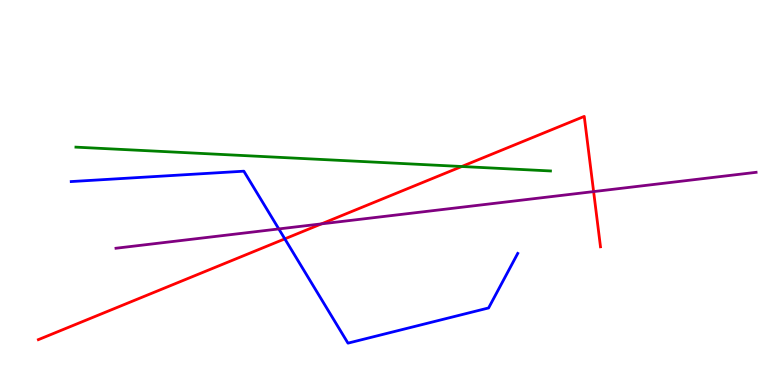[{'lines': ['blue', 'red'], 'intersections': [{'x': 3.68, 'y': 3.8}]}, {'lines': ['green', 'red'], 'intersections': [{'x': 5.96, 'y': 5.68}]}, {'lines': ['purple', 'red'], 'intersections': [{'x': 4.15, 'y': 4.19}, {'x': 7.66, 'y': 5.02}]}, {'lines': ['blue', 'green'], 'intersections': []}, {'lines': ['blue', 'purple'], 'intersections': [{'x': 3.6, 'y': 4.05}]}, {'lines': ['green', 'purple'], 'intersections': []}]